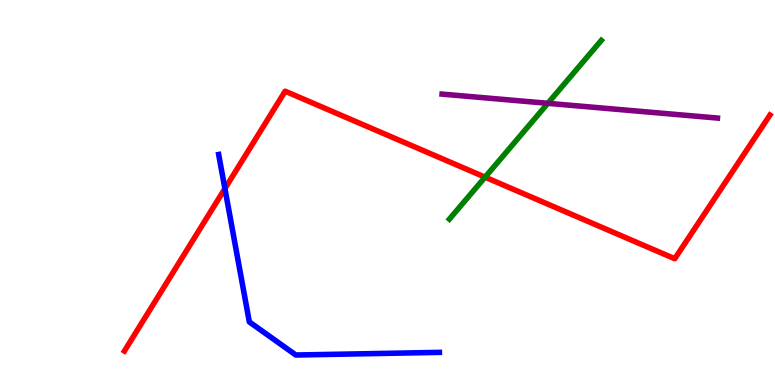[{'lines': ['blue', 'red'], 'intersections': [{'x': 2.9, 'y': 5.1}]}, {'lines': ['green', 'red'], 'intersections': [{'x': 6.26, 'y': 5.4}]}, {'lines': ['purple', 'red'], 'intersections': []}, {'lines': ['blue', 'green'], 'intersections': []}, {'lines': ['blue', 'purple'], 'intersections': []}, {'lines': ['green', 'purple'], 'intersections': [{'x': 7.07, 'y': 7.32}]}]